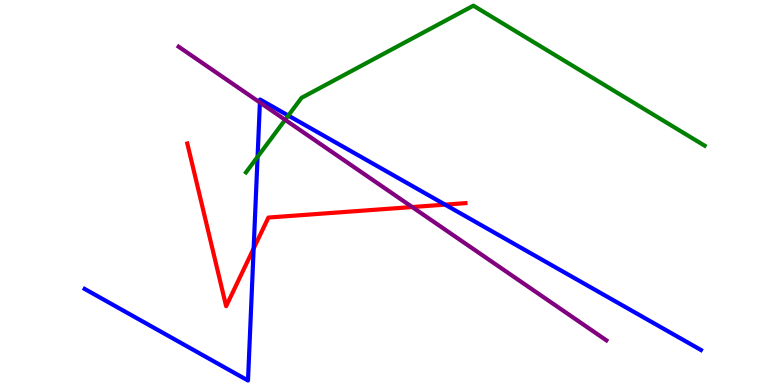[{'lines': ['blue', 'red'], 'intersections': [{'x': 3.27, 'y': 3.55}, {'x': 5.74, 'y': 4.68}]}, {'lines': ['green', 'red'], 'intersections': []}, {'lines': ['purple', 'red'], 'intersections': [{'x': 5.32, 'y': 4.62}]}, {'lines': ['blue', 'green'], 'intersections': [{'x': 3.32, 'y': 5.93}, {'x': 3.72, 'y': 7.0}]}, {'lines': ['blue', 'purple'], 'intersections': [{'x': 3.35, 'y': 7.34}]}, {'lines': ['green', 'purple'], 'intersections': [{'x': 3.68, 'y': 6.89}]}]